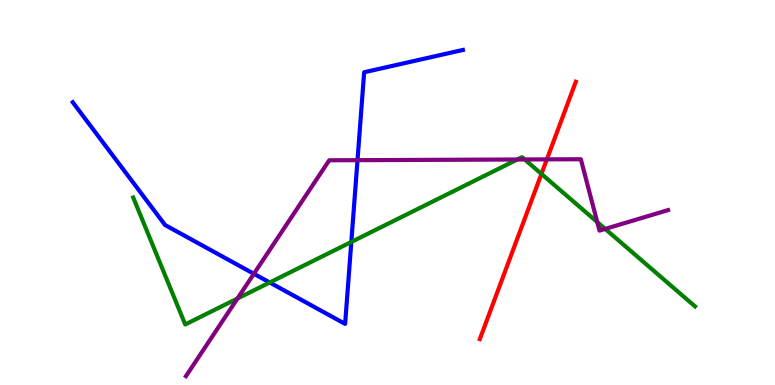[{'lines': ['blue', 'red'], 'intersections': []}, {'lines': ['green', 'red'], 'intersections': [{'x': 6.99, 'y': 5.48}]}, {'lines': ['purple', 'red'], 'intersections': [{'x': 7.06, 'y': 5.86}]}, {'lines': ['blue', 'green'], 'intersections': [{'x': 3.48, 'y': 2.66}, {'x': 4.53, 'y': 3.72}]}, {'lines': ['blue', 'purple'], 'intersections': [{'x': 3.28, 'y': 2.89}, {'x': 4.61, 'y': 5.84}]}, {'lines': ['green', 'purple'], 'intersections': [{'x': 3.06, 'y': 2.25}, {'x': 6.68, 'y': 5.86}, {'x': 6.77, 'y': 5.86}, {'x': 7.71, 'y': 4.23}, {'x': 7.81, 'y': 4.05}]}]